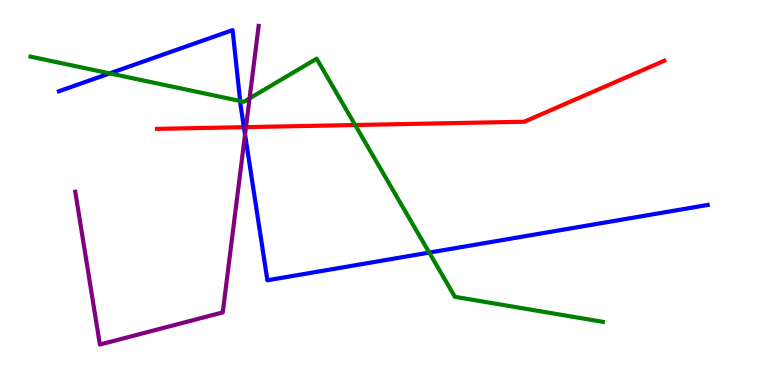[{'lines': ['blue', 'red'], 'intersections': [{'x': 3.15, 'y': 6.7}]}, {'lines': ['green', 'red'], 'intersections': [{'x': 4.58, 'y': 6.75}]}, {'lines': ['purple', 'red'], 'intersections': [{'x': 3.17, 'y': 6.7}]}, {'lines': ['blue', 'green'], 'intersections': [{'x': 1.42, 'y': 8.09}, {'x': 3.1, 'y': 7.38}, {'x': 5.54, 'y': 3.44}]}, {'lines': ['blue', 'purple'], 'intersections': [{'x': 3.16, 'y': 6.51}]}, {'lines': ['green', 'purple'], 'intersections': [{'x': 3.22, 'y': 7.44}]}]